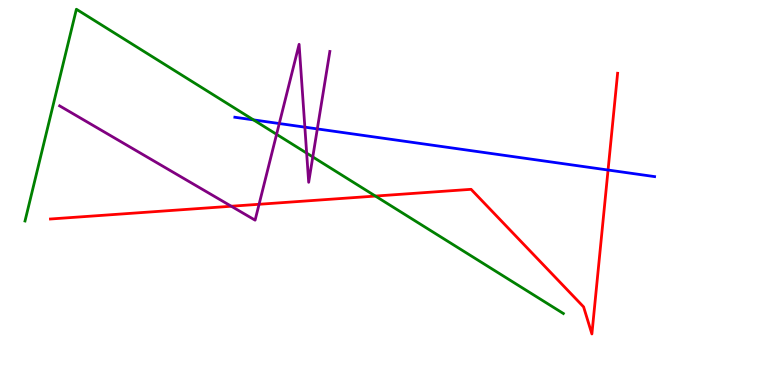[{'lines': ['blue', 'red'], 'intersections': [{'x': 7.85, 'y': 5.58}]}, {'lines': ['green', 'red'], 'intersections': [{'x': 4.84, 'y': 4.91}]}, {'lines': ['purple', 'red'], 'intersections': [{'x': 2.98, 'y': 4.64}, {'x': 3.34, 'y': 4.69}]}, {'lines': ['blue', 'green'], 'intersections': [{'x': 3.27, 'y': 6.89}]}, {'lines': ['blue', 'purple'], 'intersections': [{'x': 3.6, 'y': 6.79}, {'x': 3.93, 'y': 6.7}, {'x': 4.09, 'y': 6.65}]}, {'lines': ['green', 'purple'], 'intersections': [{'x': 3.57, 'y': 6.51}, {'x': 3.96, 'y': 6.02}, {'x': 4.04, 'y': 5.92}]}]